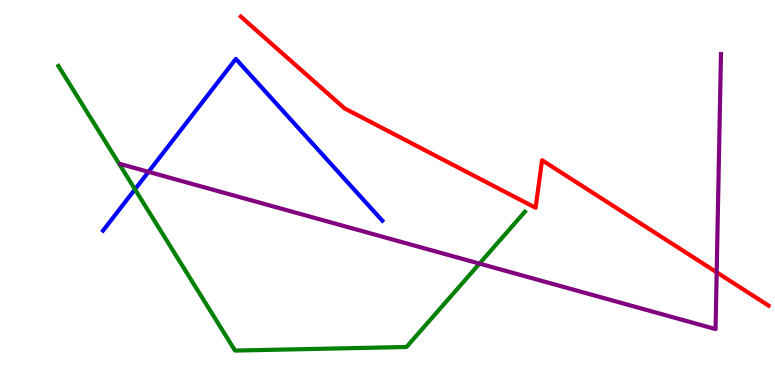[{'lines': ['blue', 'red'], 'intersections': []}, {'lines': ['green', 'red'], 'intersections': []}, {'lines': ['purple', 'red'], 'intersections': [{'x': 9.25, 'y': 2.93}]}, {'lines': ['blue', 'green'], 'intersections': [{'x': 1.74, 'y': 5.08}]}, {'lines': ['blue', 'purple'], 'intersections': [{'x': 1.92, 'y': 5.54}]}, {'lines': ['green', 'purple'], 'intersections': [{'x': 6.19, 'y': 3.15}]}]